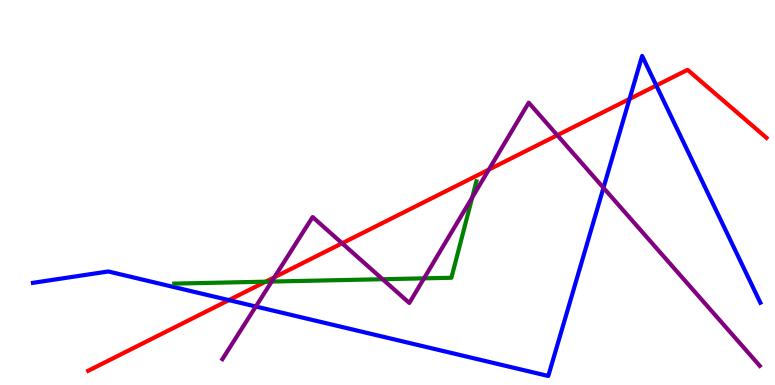[{'lines': ['blue', 'red'], 'intersections': [{'x': 2.95, 'y': 2.2}, {'x': 8.12, 'y': 7.43}, {'x': 8.47, 'y': 7.78}]}, {'lines': ['green', 'red'], 'intersections': [{'x': 3.43, 'y': 2.68}]}, {'lines': ['purple', 'red'], 'intersections': [{'x': 3.54, 'y': 2.8}, {'x': 4.41, 'y': 3.68}, {'x': 6.31, 'y': 5.59}, {'x': 7.19, 'y': 6.49}]}, {'lines': ['blue', 'green'], 'intersections': []}, {'lines': ['blue', 'purple'], 'intersections': [{'x': 3.3, 'y': 2.04}, {'x': 7.79, 'y': 5.12}]}, {'lines': ['green', 'purple'], 'intersections': [{'x': 3.51, 'y': 2.69}, {'x': 4.94, 'y': 2.75}, {'x': 5.47, 'y': 2.77}, {'x': 6.09, 'y': 4.87}]}]